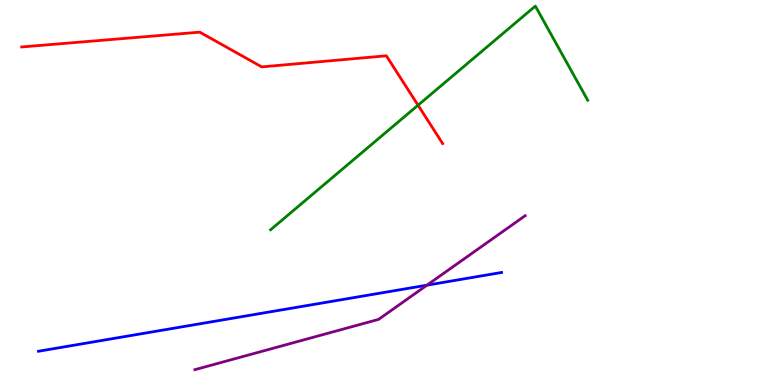[{'lines': ['blue', 'red'], 'intersections': []}, {'lines': ['green', 'red'], 'intersections': [{'x': 5.39, 'y': 7.27}]}, {'lines': ['purple', 'red'], 'intersections': []}, {'lines': ['blue', 'green'], 'intersections': []}, {'lines': ['blue', 'purple'], 'intersections': [{'x': 5.51, 'y': 2.59}]}, {'lines': ['green', 'purple'], 'intersections': []}]